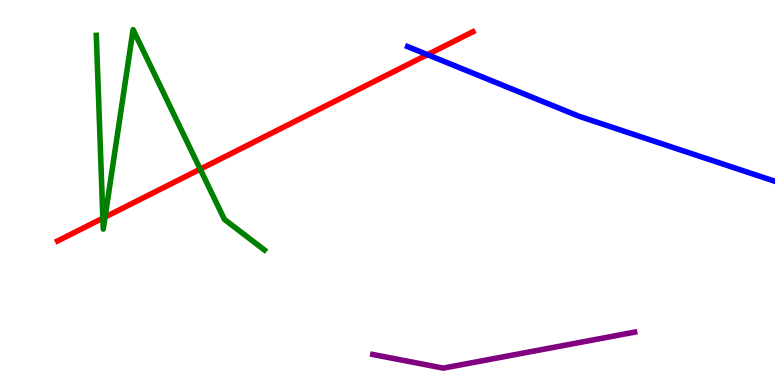[{'lines': ['blue', 'red'], 'intersections': [{'x': 5.52, 'y': 8.58}]}, {'lines': ['green', 'red'], 'intersections': [{'x': 1.33, 'y': 4.33}, {'x': 1.36, 'y': 4.36}, {'x': 2.58, 'y': 5.61}]}, {'lines': ['purple', 'red'], 'intersections': []}, {'lines': ['blue', 'green'], 'intersections': []}, {'lines': ['blue', 'purple'], 'intersections': []}, {'lines': ['green', 'purple'], 'intersections': []}]